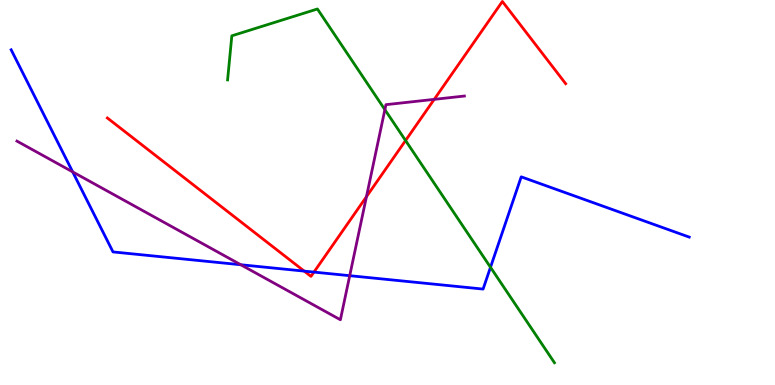[{'lines': ['blue', 'red'], 'intersections': [{'x': 3.93, 'y': 2.96}, {'x': 4.05, 'y': 2.93}]}, {'lines': ['green', 'red'], 'intersections': [{'x': 5.23, 'y': 6.35}]}, {'lines': ['purple', 'red'], 'intersections': [{'x': 4.73, 'y': 4.89}, {'x': 5.6, 'y': 7.42}]}, {'lines': ['blue', 'green'], 'intersections': [{'x': 6.33, 'y': 3.06}]}, {'lines': ['blue', 'purple'], 'intersections': [{'x': 0.938, 'y': 5.54}, {'x': 3.11, 'y': 3.12}, {'x': 4.51, 'y': 2.84}]}, {'lines': ['green', 'purple'], 'intersections': [{'x': 4.97, 'y': 7.15}]}]